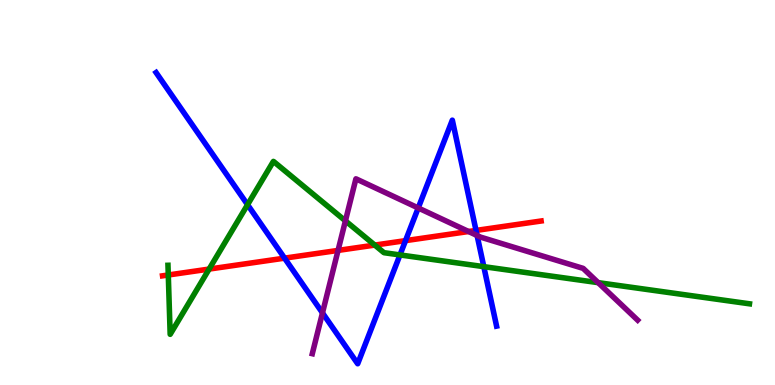[{'lines': ['blue', 'red'], 'intersections': [{'x': 3.67, 'y': 3.29}, {'x': 5.23, 'y': 3.75}, {'x': 6.14, 'y': 4.01}]}, {'lines': ['green', 'red'], 'intersections': [{'x': 2.17, 'y': 2.86}, {'x': 2.7, 'y': 3.01}, {'x': 4.84, 'y': 3.63}]}, {'lines': ['purple', 'red'], 'intersections': [{'x': 4.36, 'y': 3.5}, {'x': 6.05, 'y': 3.99}]}, {'lines': ['blue', 'green'], 'intersections': [{'x': 3.19, 'y': 4.68}, {'x': 5.16, 'y': 3.38}, {'x': 6.24, 'y': 3.07}]}, {'lines': ['blue', 'purple'], 'intersections': [{'x': 4.16, 'y': 1.87}, {'x': 5.4, 'y': 4.6}, {'x': 6.16, 'y': 3.88}]}, {'lines': ['green', 'purple'], 'intersections': [{'x': 4.46, 'y': 4.26}, {'x': 7.72, 'y': 2.66}]}]